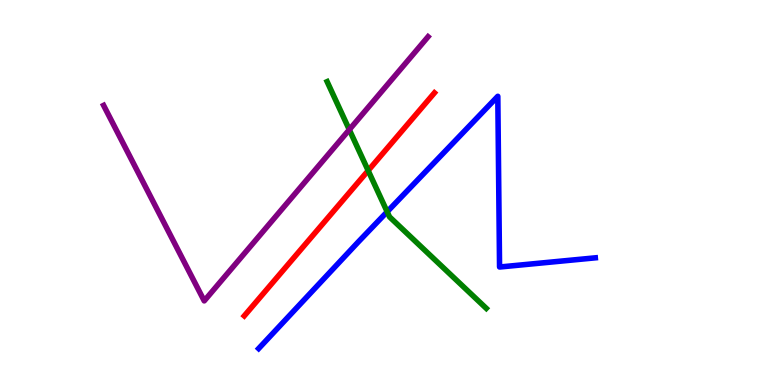[{'lines': ['blue', 'red'], 'intersections': []}, {'lines': ['green', 'red'], 'intersections': [{'x': 4.75, 'y': 5.57}]}, {'lines': ['purple', 'red'], 'intersections': []}, {'lines': ['blue', 'green'], 'intersections': [{'x': 5.0, 'y': 4.5}]}, {'lines': ['blue', 'purple'], 'intersections': []}, {'lines': ['green', 'purple'], 'intersections': [{'x': 4.51, 'y': 6.63}]}]